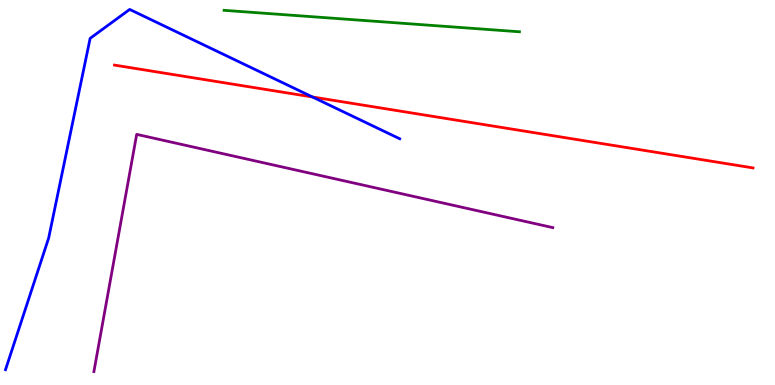[{'lines': ['blue', 'red'], 'intersections': [{'x': 4.03, 'y': 7.48}]}, {'lines': ['green', 'red'], 'intersections': []}, {'lines': ['purple', 'red'], 'intersections': []}, {'lines': ['blue', 'green'], 'intersections': []}, {'lines': ['blue', 'purple'], 'intersections': []}, {'lines': ['green', 'purple'], 'intersections': []}]